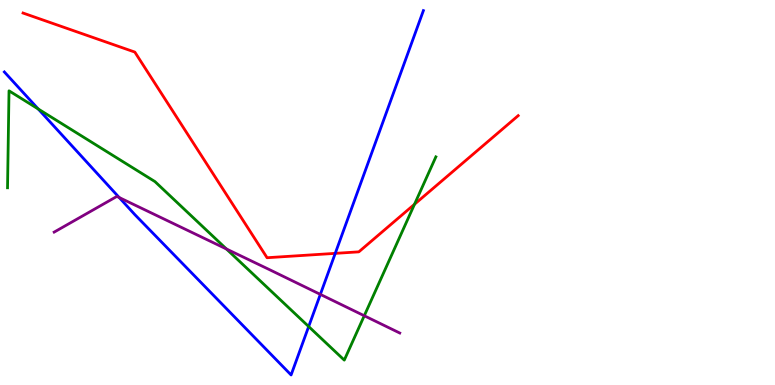[{'lines': ['blue', 'red'], 'intersections': [{'x': 4.33, 'y': 3.42}]}, {'lines': ['green', 'red'], 'intersections': [{'x': 5.35, 'y': 4.69}]}, {'lines': ['purple', 'red'], 'intersections': []}, {'lines': ['blue', 'green'], 'intersections': [{'x': 0.493, 'y': 7.17}, {'x': 3.98, 'y': 1.52}]}, {'lines': ['blue', 'purple'], 'intersections': [{'x': 1.54, 'y': 4.87}, {'x': 4.13, 'y': 2.35}]}, {'lines': ['green', 'purple'], 'intersections': [{'x': 2.92, 'y': 3.53}, {'x': 4.7, 'y': 1.8}]}]